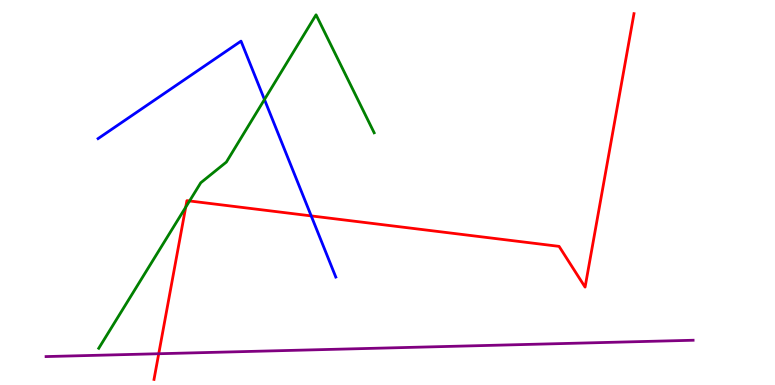[{'lines': ['blue', 'red'], 'intersections': [{'x': 4.02, 'y': 4.39}]}, {'lines': ['green', 'red'], 'intersections': [{'x': 2.4, 'y': 4.62}, {'x': 2.45, 'y': 4.78}]}, {'lines': ['purple', 'red'], 'intersections': [{'x': 2.05, 'y': 0.812}]}, {'lines': ['blue', 'green'], 'intersections': [{'x': 3.41, 'y': 7.42}]}, {'lines': ['blue', 'purple'], 'intersections': []}, {'lines': ['green', 'purple'], 'intersections': []}]